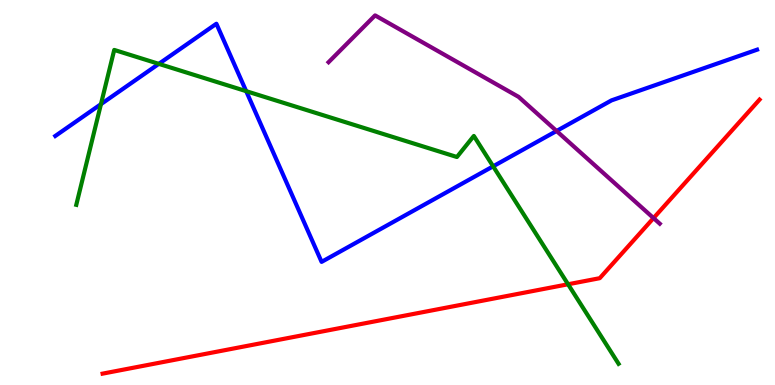[{'lines': ['blue', 'red'], 'intersections': []}, {'lines': ['green', 'red'], 'intersections': [{'x': 7.33, 'y': 2.62}]}, {'lines': ['purple', 'red'], 'intersections': [{'x': 8.43, 'y': 4.34}]}, {'lines': ['blue', 'green'], 'intersections': [{'x': 1.3, 'y': 7.29}, {'x': 2.05, 'y': 8.34}, {'x': 3.18, 'y': 7.63}, {'x': 6.36, 'y': 5.68}]}, {'lines': ['blue', 'purple'], 'intersections': [{'x': 7.18, 'y': 6.6}]}, {'lines': ['green', 'purple'], 'intersections': []}]